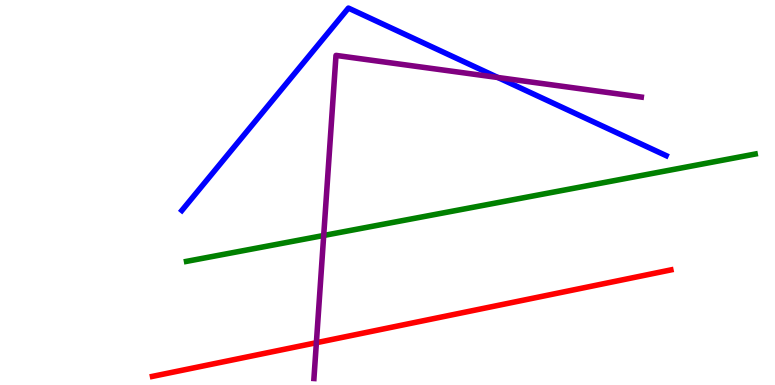[{'lines': ['blue', 'red'], 'intersections': []}, {'lines': ['green', 'red'], 'intersections': []}, {'lines': ['purple', 'red'], 'intersections': [{'x': 4.08, 'y': 1.1}]}, {'lines': ['blue', 'green'], 'intersections': []}, {'lines': ['blue', 'purple'], 'intersections': [{'x': 6.42, 'y': 7.99}]}, {'lines': ['green', 'purple'], 'intersections': [{'x': 4.18, 'y': 3.88}]}]